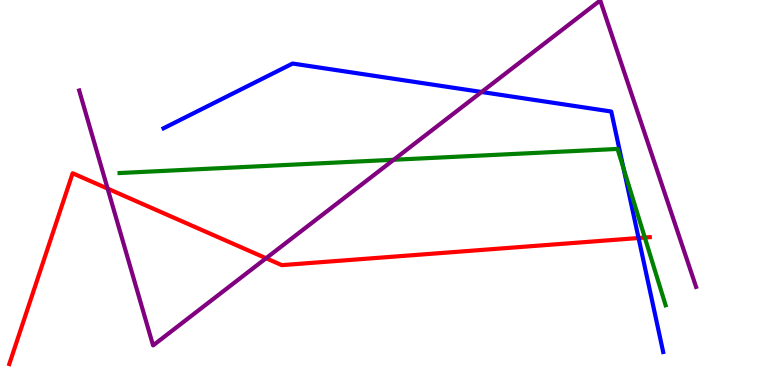[{'lines': ['blue', 'red'], 'intersections': [{'x': 8.24, 'y': 3.82}]}, {'lines': ['green', 'red'], 'intersections': [{'x': 8.32, 'y': 3.83}]}, {'lines': ['purple', 'red'], 'intersections': [{'x': 1.39, 'y': 5.1}, {'x': 3.43, 'y': 3.29}]}, {'lines': ['blue', 'green'], 'intersections': [{'x': 8.05, 'y': 5.63}]}, {'lines': ['blue', 'purple'], 'intersections': [{'x': 6.21, 'y': 7.61}]}, {'lines': ['green', 'purple'], 'intersections': [{'x': 5.08, 'y': 5.85}]}]